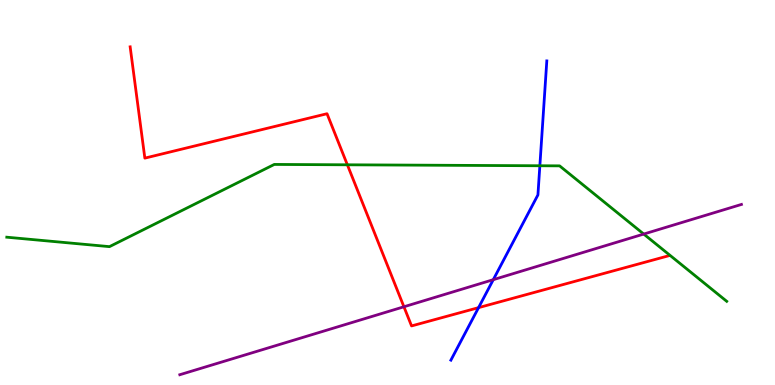[{'lines': ['blue', 'red'], 'intersections': [{'x': 6.17, 'y': 2.01}]}, {'lines': ['green', 'red'], 'intersections': [{'x': 4.48, 'y': 5.72}]}, {'lines': ['purple', 'red'], 'intersections': [{'x': 5.21, 'y': 2.03}]}, {'lines': ['blue', 'green'], 'intersections': [{'x': 6.97, 'y': 5.69}]}, {'lines': ['blue', 'purple'], 'intersections': [{'x': 6.36, 'y': 2.74}]}, {'lines': ['green', 'purple'], 'intersections': [{'x': 8.31, 'y': 3.92}]}]